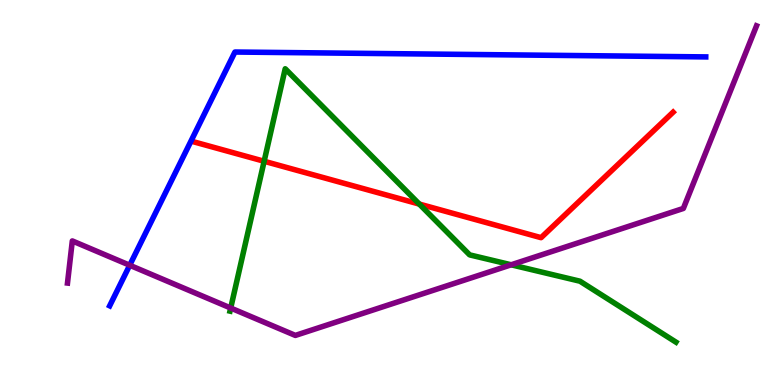[{'lines': ['blue', 'red'], 'intersections': []}, {'lines': ['green', 'red'], 'intersections': [{'x': 3.41, 'y': 5.81}, {'x': 5.41, 'y': 4.7}]}, {'lines': ['purple', 'red'], 'intersections': []}, {'lines': ['blue', 'green'], 'intersections': []}, {'lines': ['blue', 'purple'], 'intersections': [{'x': 1.67, 'y': 3.11}]}, {'lines': ['green', 'purple'], 'intersections': [{'x': 2.98, 'y': 2.0}, {'x': 6.6, 'y': 3.12}]}]